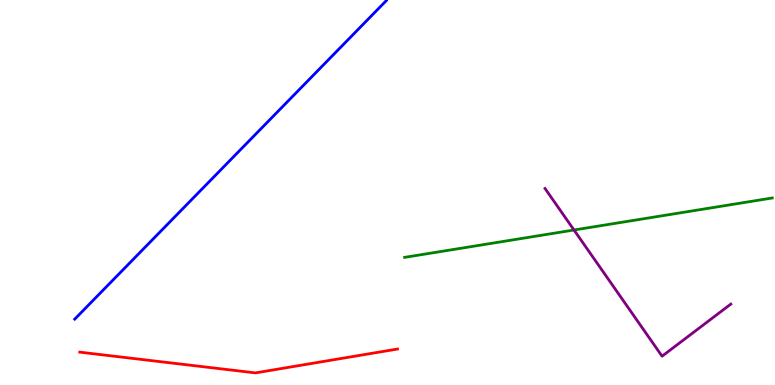[{'lines': ['blue', 'red'], 'intersections': []}, {'lines': ['green', 'red'], 'intersections': []}, {'lines': ['purple', 'red'], 'intersections': []}, {'lines': ['blue', 'green'], 'intersections': []}, {'lines': ['blue', 'purple'], 'intersections': []}, {'lines': ['green', 'purple'], 'intersections': [{'x': 7.41, 'y': 4.03}]}]